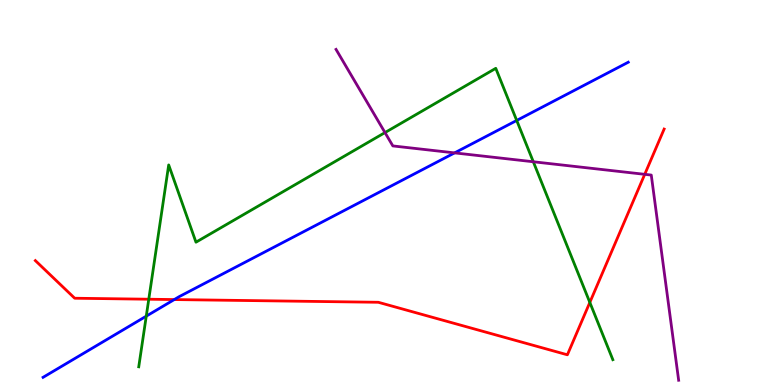[{'lines': ['blue', 'red'], 'intersections': [{'x': 2.25, 'y': 2.22}]}, {'lines': ['green', 'red'], 'intersections': [{'x': 1.92, 'y': 2.23}, {'x': 7.61, 'y': 2.14}]}, {'lines': ['purple', 'red'], 'intersections': [{'x': 8.32, 'y': 5.47}]}, {'lines': ['blue', 'green'], 'intersections': [{'x': 1.89, 'y': 1.79}, {'x': 6.67, 'y': 6.87}]}, {'lines': ['blue', 'purple'], 'intersections': [{'x': 5.87, 'y': 6.03}]}, {'lines': ['green', 'purple'], 'intersections': [{'x': 4.97, 'y': 6.56}, {'x': 6.88, 'y': 5.8}]}]